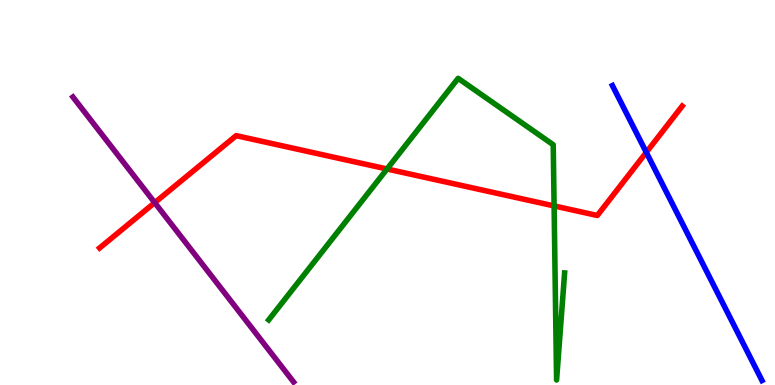[{'lines': ['blue', 'red'], 'intersections': [{'x': 8.34, 'y': 6.04}]}, {'lines': ['green', 'red'], 'intersections': [{'x': 4.99, 'y': 5.61}, {'x': 7.15, 'y': 4.65}]}, {'lines': ['purple', 'red'], 'intersections': [{'x': 2.0, 'y': 4.74}]}, {'lines': ['blue', 'green'], 'intersections': []}, {'lines': ['blue', 'purple'], 'intersections': []}, {'lines': ['green', 'purple'], 'intersections': []}]